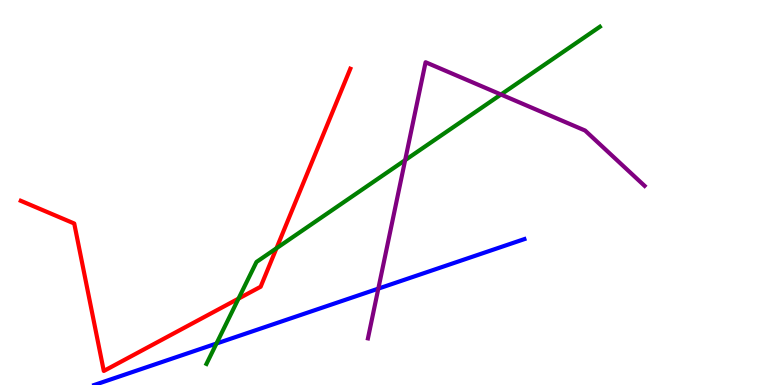[{'lines': ['blue', 'red'], 'intersections': []}, {'lines': ['green', 'red'], 'intersections': [{'x': 3.08, 'y': 2.24}, {'x': 3.57, 'y': 3.55}]}, {'lines': ['purple', 'red'], 'intersections': []}, {'lines': ['blue', 'green'], 'intersections': [{'x': 2.79, 'y': 1.08}]}, {'lines': ['blue', 'purple'], 'intersections': [{'x': 4.88, 'y': 2.5}]}, {'lines': ['green', 'purple'], 'intersections': [{'x': 5.23, 'y': 5.84}, {'x': 6.46, 'y': 7.55}]}]